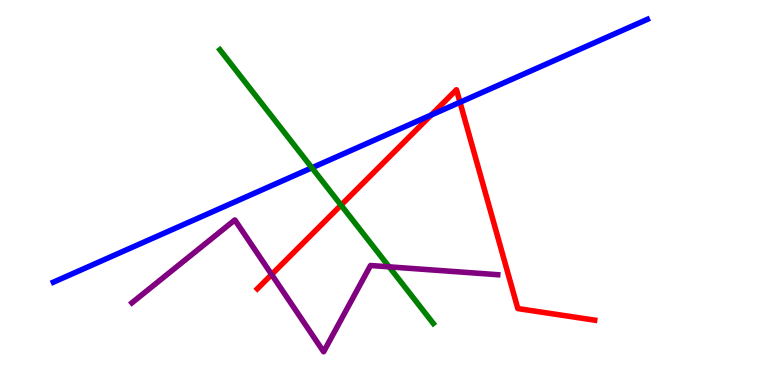[{'lines': ['blue', 'red'], 'intersections': [{'x': 5.56, 'y': 7.01}, {'x': 5.94, 'y': 7.34}]}, {'lines': ['green', 'red'], 'intersections': [{'x': 4.4, 'y': 4.67}]}, {'lines': ['purple', 'red'], 'intersections': [{'x': 3.5, 'y': 2.87}]}, {'lines': ['blue', 'green'], 'intersections': [{'x': 4.02, 'y': 5.64}]}, {'lines': ['blue', 'purple'], 'intersections': []}, {'lines': ['green', 'purple'], 'intersections': [{'x': 5.02, 'y': 3.07}]}]